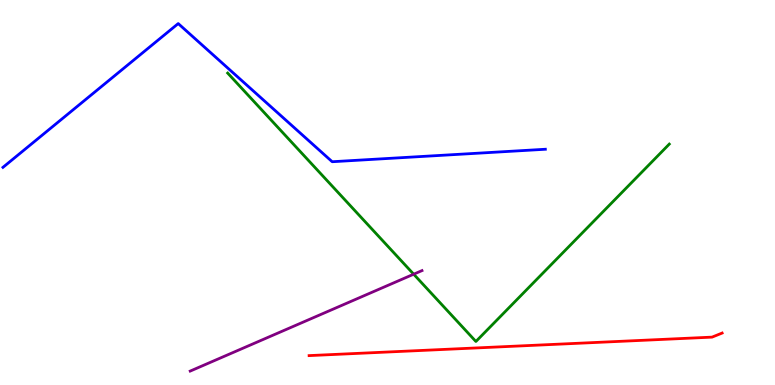[{'lines': ['blue', 'red'], 'intersections': []}, {'lines': ['green', 'red'], 'intersections': []}, {'lines': ['purple', 'red'], 'intersections': []}, {'lines': ['blue', 'green'], 'intersections': []}, {'lines': ['blue', 'purple'], 'intersections': []}, {'lines': ['green', 'purple'], 'intersections': [{'x': 5.34, 'y': 2.88}]}]